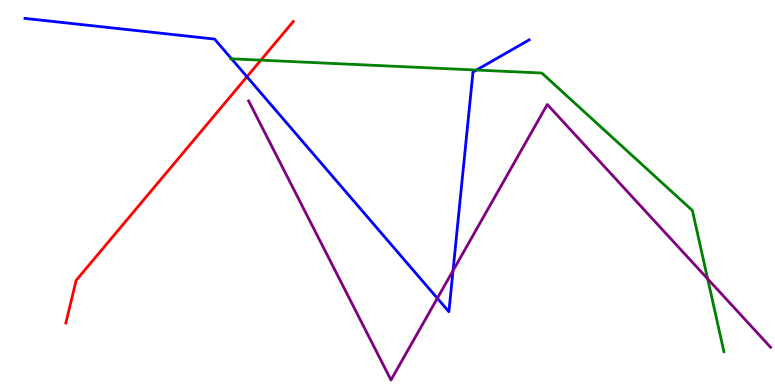[{'lines': ['blue', 'red'], 'intersections': [{'x': 3.19, 'y': 8.01}]}, {'lines': ['green', 'red'], 'intersections': [{'x': 3.37, 'y': 8.44}]}, {'lines': ['purple', 'red'], 'intersections': []}, {'lines': ['blue', 'green'], 'intersections': [{'x': 2.99, 'y': 8.47}, {'x': 6.15, 'y': 8.18}]}, {'lines': ['blue', 'purple'], 'intersections': [{'x': 5.64, 'y': 2.25}, {'x': 5.85, 'y': 2.97}]}, {'lines': ['green', 'purple'], 'intersections': [{'x': 9.13, 'y': 2.76}]}]